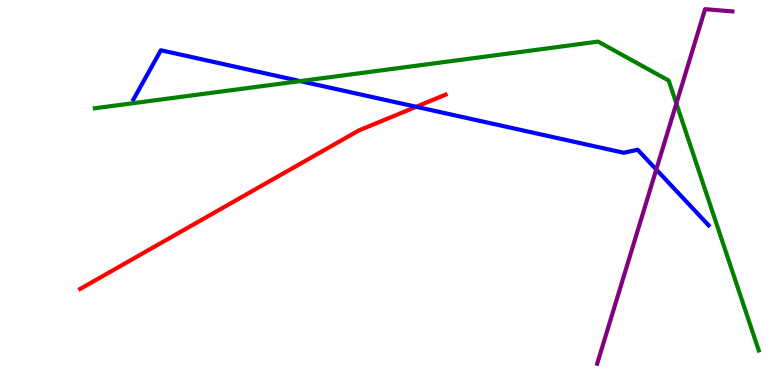[{'lines': ['blue', 'red'], 'intersections': [{'x': 5.37, 'y': 7.23}]}, {'lines': ['green', 'red'], 'intersections': []}, {'lines': ['purple', 'red'], 'intersections': []}, {'lines': ['blue', 'green'], 'intersections': [{'x': 3.87, 'y': 7.89}]}, {'lines': ['blue', 'purple'], 'intersections': [{'x': 8.47, 'y': 5.6}]}, {'lines': ['green', 'purple'], 'intersections': [{'x': 8.73, 'y': 7.31}]}]